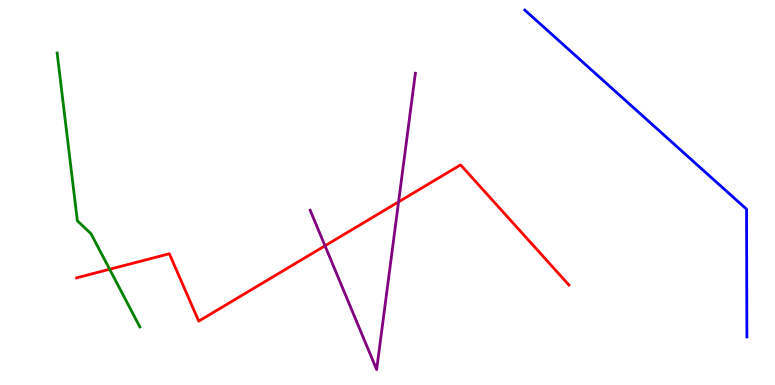[{'lines': ['blue', 'red'], 'intersections': []}, {'lines': ['green', 'red'], 'intersections': [{'x': 1.41, 'y': 3.01}]}, {'lines': ['purple', 'red'], 'intersections': [{'x': 4.19, 'y': 3.62}, {'x': 5.14, 'y': 4.76}]}, {'lines': ['blue', 'green'], 'intersections': []}, {'lines': ['blue', 'purple'], 'intersections': []}, {'lines': ['green', 'purple'], 'intersections': []}]